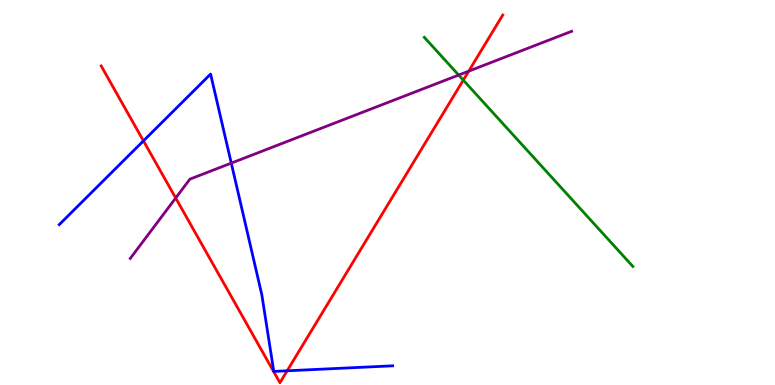[{'lines': ['blue', 'red'], 'intersections': [{'x': 1.85, 'y': 6.34}, {'x': 3.71, 'y': 0.369}]}, {'lines': ['green', 'red'], 'intersections': [{'x': 5.98, 'y': 7.92}]}, {'lines': ['purple', 'red'], 'intersections': [{'x': 2.27, 'y': 4.86}, {'x': 6.05, 'y': 8.15}]}, {'lines': ['blue', 'green'], 'intersections': []}, {'lines': ['blue', 'purple'], 'intersections': [{'x': 2.98, 'y': 5.76}]}, {'lines': ['green', 'purple'], 'intersections': [{'x': 5.92, 'y': 8.05}]}]